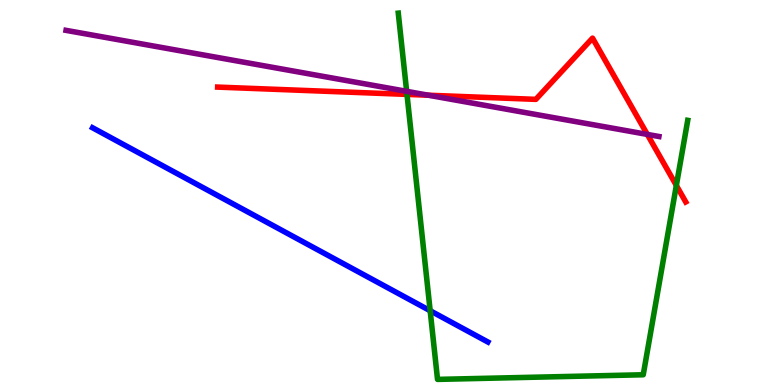[{'lines': ['blue', 'red'], 'intersections': []}, {'lines': ['green', 'red'], 'intersections': [{'x': 5.25, 'y': 7.55}, {'x': 8.73, 'y': 5.18}]}, {'lines': ['purple', 'red'], 'intersections': [{'x': 5.53, 'y': 7.53}, {'x': 8.35, 'y': 6.51}]}, {'lines': ['blue', 'green'], 'intersections': [{'x': 5.55, 'y': 1.93}]}, {'lines': ['blue', 'purple'], 'intersections': []}, {'lines': ['green', 'purple'], 'intersections': [{'x': 5.25, 'y': 7.63}]}]